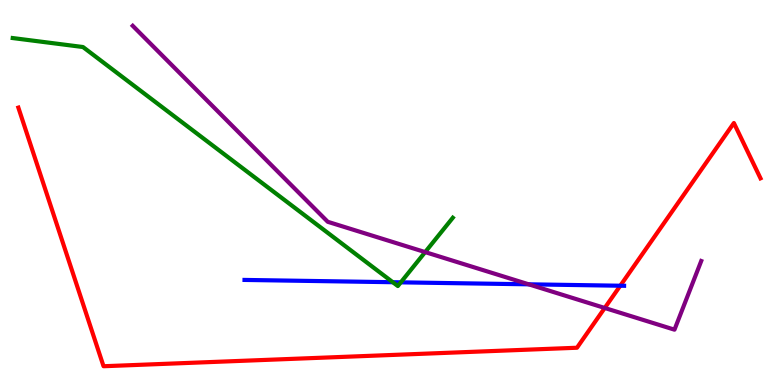[{'lines': ['blue', 'red'], 'intersections': [{'x': 8.0, 'y': 2.58}]}, {'lines': ['green', 'red'], 'intersections': []}, {'lines': ['purple', 'red'], 'intersections': [{'x': 7.8, 'y': 2.0}]}, {'lines': ['blue', 'green'], 'intersections': [{'x': 5.07, 'y': 2.67}, {'x': 5.17, 'y': 2.67}]}, {'lines': ['blue', 'purple'], 'intersections': [{'x': 6.82, 'y': 2.62}]}, {'lines': ['green', 'purple'], 'intersections': [{'x': 5.49, 'y': 3.45}]}]